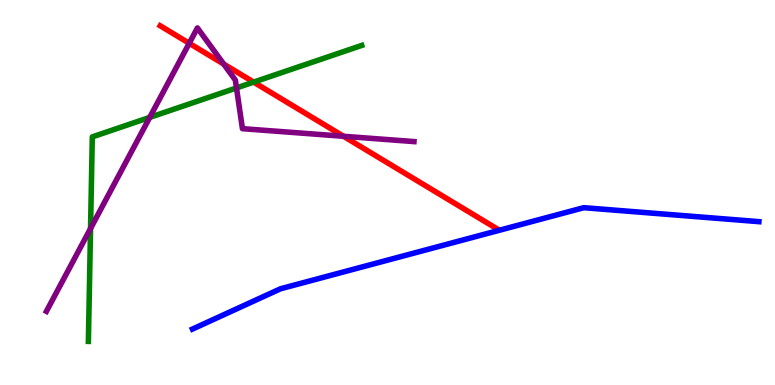[{'lines': ['blue', 'red'], 'intersections': []}, {'lines': ['green', 'red'], 'intersections': [{'x': 3.27, 'y': 7.87}]}, {'lines': ['purple', 'red'], 'intersections': [{'x': 2.44, 'y': 8.88}, {'x': 2.89, 'y': 8.34}, {'x': 4.43, 'y': 6.46}]}, {'lines': ['blue', 'green'], 'intersections': []}, {'lines': ['blue', 'purple'], 'intersections': []}, {'lines': ['green', 'purple'], 'intersections': [{'x': 1.17, 'y': 4.07}, {'x': 1.93, 'y': 6.95}, {'x': 3.05, 'y': 7.72}]}]